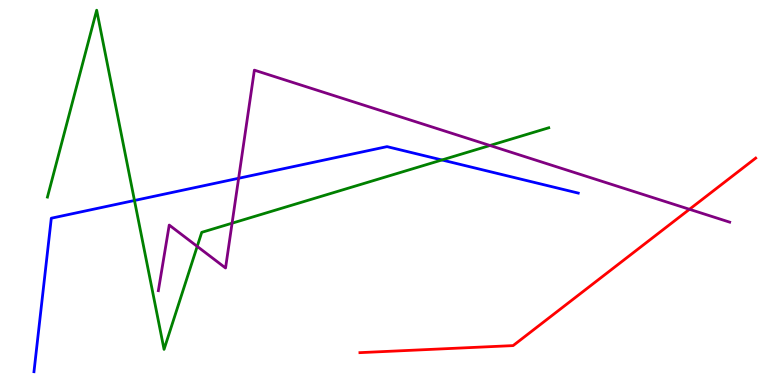[{'lines': ['blue', 'red'], 'intersections': []}, {'lines': ['green', 'red'], 'intersections': []}, {'lines': ['purple', 'red'], 'intersections': [{'x': 8.9, 'y': 4.56}]}, {'lines': ['blue', 'green'], 'intersections': [{'x': 1.74, 'y': 4.79}, {'x': 5.7, 'y': 5.84}]}, {'lines': ['blue', 'purple'], 'intersections': [{'x': 3.08, 'y': 5.37}]}, {'lines': ['green', 'purple'], 'intersections': [{'x': 2.54, 'y': 3.6}, {'x': 2.99, 'y': 4.2}, {'x': 6.32, 'y': 6.22}]}]